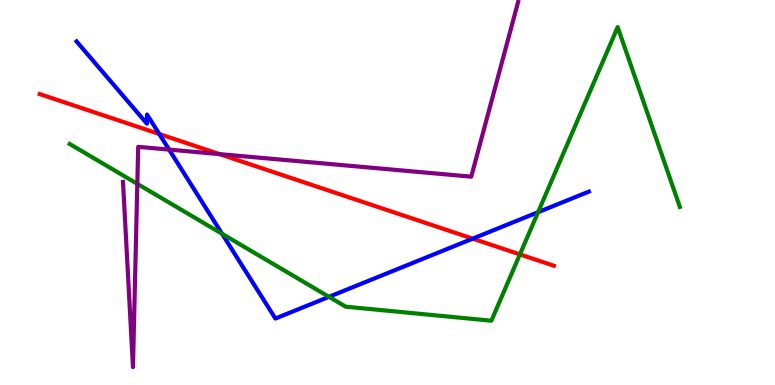[{'lines': ['blue', 'red'], 'intersections': [{'x': 2.06, 'y': 6.52}, {'x': 6.1, 'y': 3.8}]}, {'lines': ['green', 'red'], 'intersections': [{'x': 6.71, 'y': 3.39}]}, {'lines': ['purple', 'red'], 'intersections': [{'x': 2.83, 'y': 6.0}]}, {'lines': ['blue', 'green'], 'intersections': [{'x': 2.87, 'y': 3.93}, {'x': 4.24, 'y': 2.29}, {'x': 6.94, 'y': 4.49}]}, {'lines': ['blue', 'purple'], 'intersections': [{'x': 2.18, 'y': 6.11}]}, {'lines': ['green', 'purple'], 'intersections': [{'x': 1.77, 'y': 5.22}]}]